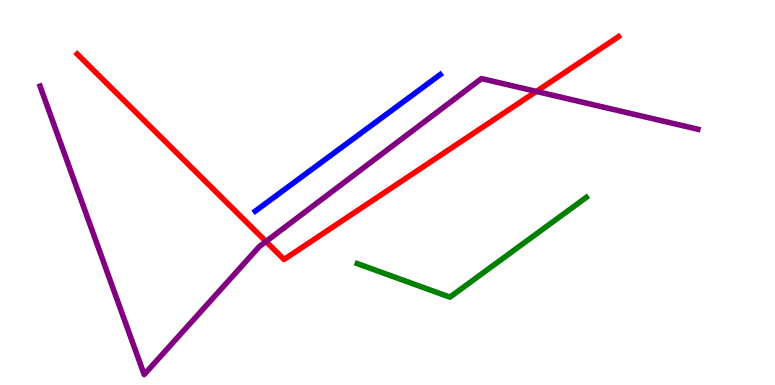[{'lines': ['blue', 'red'], 'intersections': []}, {'lines': ['green', 'red'], 'intersections': []}, {'lines': ['purple', 'red'], 'intersections': [{'x': 3.43, 'y': 3.73}, {'x': 6.92, 'y': 7.63}]}, {'lines': ['blue', 'green'], 'intersections': []}, {'lines': ['blue', 'purple'], 'intersections': []}, {'lines': ['green', 'purple'], 'intersections': []}]